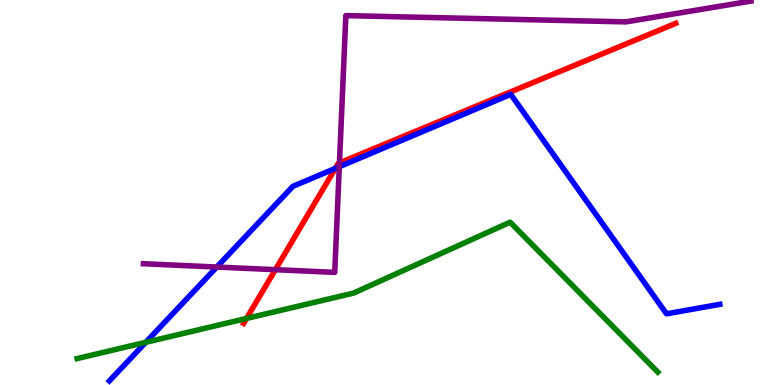[{'lines': ['blue', 'red'], 'intersections': [{'x': 4.33, 'y': 5.63}]}, {'lines': ['green', 'red'], 'intersections': [{'x': 3.18, 'y': 1.73}]}, {'lines': ['purple', 'red'], 'intersections': [{'x': 3.55, 'y': 3.0}, {'x': 4.38, 'y': 5.77}]}, {'lines': ['blue', 'green'], 'intersections': [{'x': 1.88, 'y': 1.11}]}, {'lines': ['blue', 'purple'], 'intersections': [{'x': 2.8, 'y': 3.06}, {'x': 4.38, 'y': 5.67}]}, {'lines': ['green', 'purple'], 'intersections': []}]